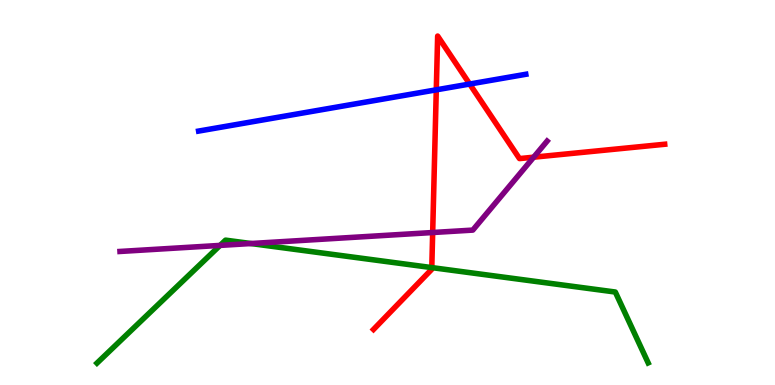[{'lines': ['blue', 'red'], 'intersections': [{'x': 5.63, 'y': 7.67}, {'x': 6.06, 'y': 7.82}]}, {'lines': ['green', 'red'], 'intersections': [{'x': 5.57, 'y': 3.05}]}, {'lines': ['purple', 'red'], 'intersections': [{'x': 5.58, 'y': 3.96}, {'x': 6.89, 'y': 5.92}]}, {'lines': ['blue', 'green'], 'intersections': []}, {'lines': ['blue', 'purple'], 'intersections': []}, {'lines': ['green', 'purple'], 'intersections': [{'x': 2.84, 'y': 3.63}, {'x': 3.24, 'y': 3.67}]}]